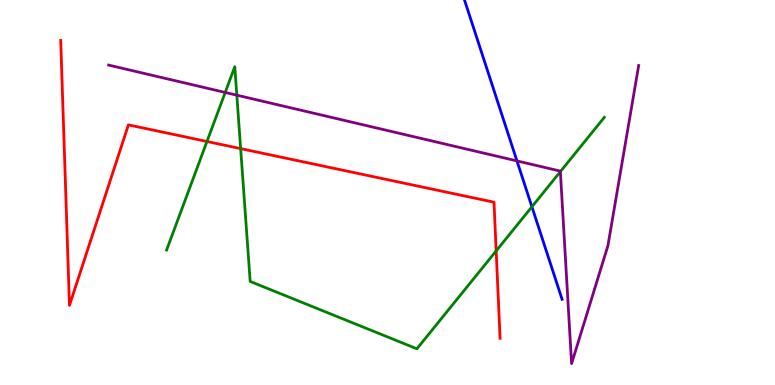[{'lines': ['blue', 'red'], 'intersections': []}, {'lines': ['green', 'red'], 'intersections': [{'x': 2.67, 'y': 6.32}, {'x': 3.11, 'y': 6.14}, {'x': 6.4, 'y': 3.48}]}, {'lines': ['purple', 'red'], 'intersections': []}, {'lines': ['blue', 'green'], 'intersections': [{'x': 6.86, 'y': 4.63}]}, {'lines': ['blue', 'purple'], 'intersections': [{'x': 6.67, 'y': 5.82}]}, {'lines': ['green', 'purple'], 'intersections': [{'x': 2.91, 'y': 7.6}, {'x': 3.06, 'y': 7.53}, {'x': 7.23, 'y': 5.54}]}]